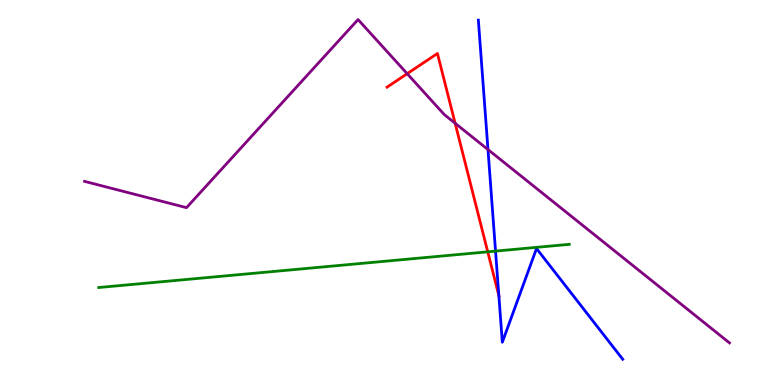[{'lines': ['blue', 'red'], 'intersections': [{'x': 6.44, 'y': 2.32}]}, {'lines': ['green', 'red'], 'intersections': [{'x': 6.29, 'y': 3.46}]}, {'lines': ['purple', 'red'], 'intersections': [{'x': 5.25, 'y': 8.09}, {'x': 5.87, 'y': 6.8}]}, {'lines': ['blue', 'green'], 'intersections': [{'x': 6.39, 'y': 3.48}]}, {'lines': ['blue', 'purple'], 'intersections': [{'x': 6.3, 'y': 6.12}]}, {'lines': ['green', 'purple'], 'intersections': []}]